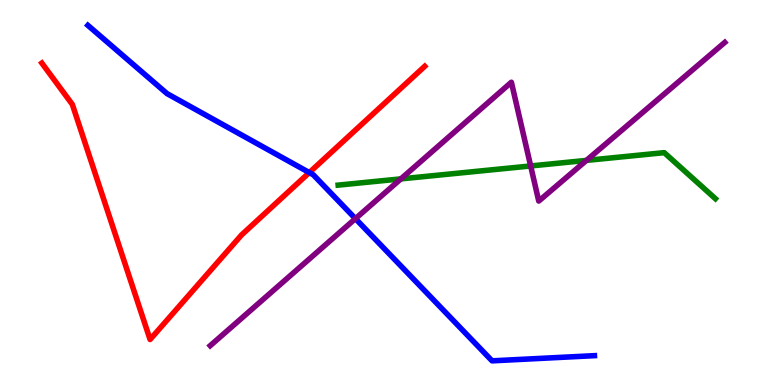[{'lines': ['blue', 'red'], 'intersections': [{'x': 3.99, 'y': 5.52}]}, {'lines': ['green', 'red'], 'intersections': []}, {'lines': ['purple', 'red'], 'intersections': []}, {'lines': ['blue', 'green'], 'intersections': []}, {'lines': ['blue', 'purple'], 'intersections': [{'x': 4.59, 'y': 4.32}]}, {'lines': ['green', 'purple'], 'intersections': [{'x': 5.17, 'y': 5.35}, {'x': 6.85, 'y': 5.69}, {'x': 7.57, 'y': 5.83}]}]